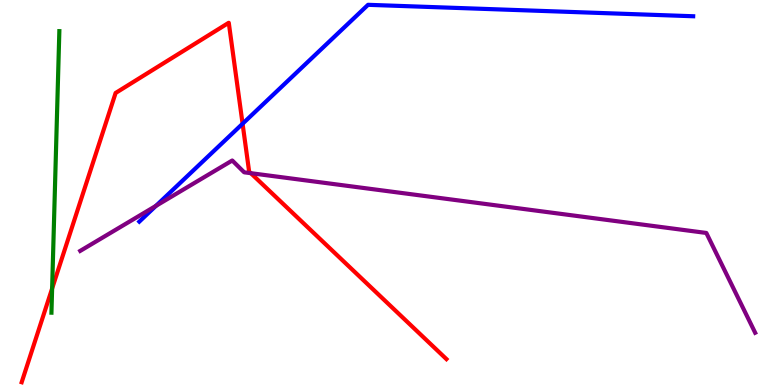[{'lines': ['blue', 'red'], 'intersections': [{'x': 3.13, 'y': 6.79}]}, {'lines': ['green', 'red'], 'intersections': [{'x': 0.673, 'y': 2.51}]}, {'lines': ['purple', 'red'], 'intersections': [{'x': 3.24, 'y': 5.5}]}, {'lines': ['blue', 'green'], 'intersections': []}, {'lines': ['blue', 'purple'], 'intersections': [{'x': 2.01, 'y': 4.65}]}, {'lines': ['green', 'purple'], 'intersections': []}]